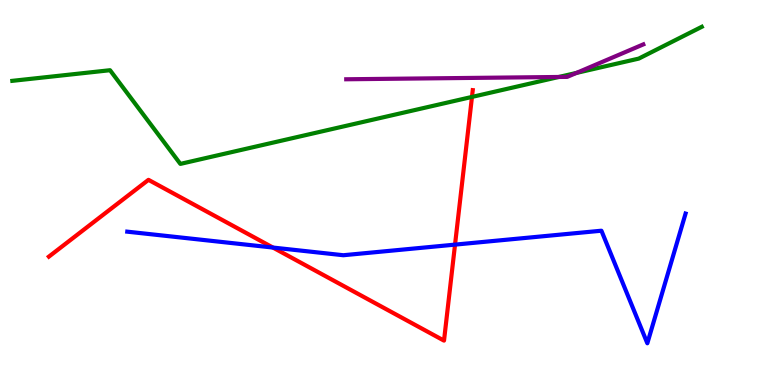[{'lines': ['blue', 'red'], 'intersections': [{'x': 3.52, 'y': 3.57}, {'x': 5.87, 'y': 3.65}]}, {'lines': ['green', 'red'], 'intersections': [{'x': 6.09, 'y': 7.48}]}, {'lines': ['purple', 'red'], 'intersections': []}, {'lines': ['blue', 'green'], 'intersections': []}, {'lines': ['blue', 'purple'], 'intersections': []}, {'lines': ['green', 'purple'], 'intersections': [{'x': 7.21, 'y': 8.0}, {'x': 7.44, 'y': 8.11}]}]